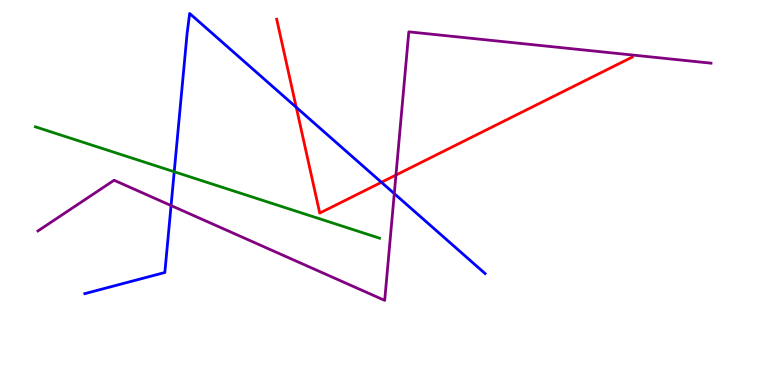[{'lines': ['blue', 'red'], 'intersections': [{'x': 3.82, 'y': 7.21}, {'x': 4.92, 'y': 5.27}]}, {'lines': ['green', 'red'], 'intersections': []}, {'lines': ['purple', 'red'], 'intersections': [{'x': 5.11, 'y': 5.45}]}, {'lines': ['blue', 'green'], 'intersections': [{'x': 2.25, 'y': 5.54}]}, {'lines': ['blue', 'purple'], 'intersections': [{'x': 2.21, 'y': 4.66}, {'x': 5.09, 'y': 4.97}]}, {'lines': ['green', 'purple'], 'intersections': []}]